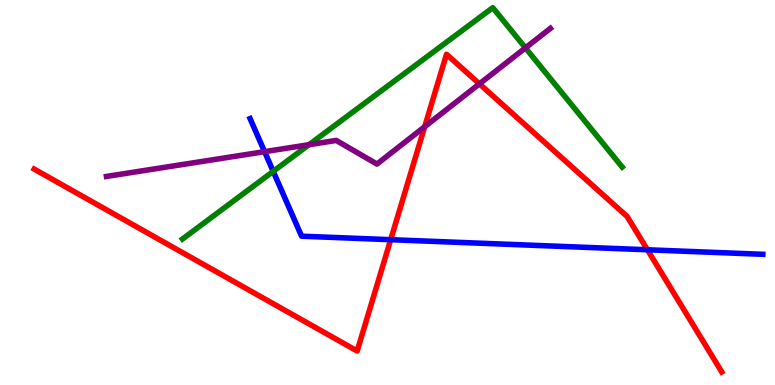[{'lines': ['blue', 'red'], 'intersections': [{'x': 5.04, 'y': 3.77}, {'x': 8.35, 'y': 3.51}]}, {'lines': ['green', 'red'], 'intersections': []}, {'lines': ['purple', 'red'], 'intersections': [{'x': 5.48, 'y': 6.71}, {'x': 6.19, 'y': 7.82}]}, {'lines': ['blue', 'green'], 'intersections': [{'x': 3.53, 'y': 5.55}]}, {'lines': ['blue', 'purple'], 'intersections': [{'x': 3.41, 'y': 6.06}]}, {'lines': ['green', 'purple'], 'intersections': [{'x': 3.99, 'y': 6.24}, {'x': 6.78, 'y': 8.76}]}]